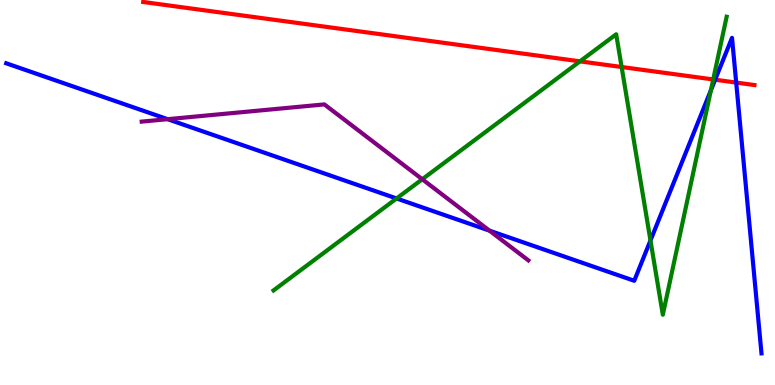[{'lines': ['blue', 'red'], 'intersections': [{'x': 9.23, 'y': 7.93}, {'x': 9.5, 'y': 7.86}]}, {'lines': ['green', 'red'], 'intersections': [{'x': 7.48, 'y': 8.41}, {'x': 8.02, 'y': 8.26}, {'x': 9.2, 'y': 7.94}]}, {'lines': ['purple', 'red'], 'intersections': []}, {'lines': ['blue', 'green'], 'intersections': [{'x': 5.12, 'y': 4.85}, {'x': 8.39, 'y': 3.75}, {'x': 9.17, 'y': 7.65}]}, {'lines': ['blue', 'purple'], 'intersections': [{'x': 2.16, 'y': 6.9}, {'x': 6.32, 'y': 4.01}]}, {'lines': ['green', 'purple'], 'intersections': [{'x': 5.45, 'y': 5.34}]}]